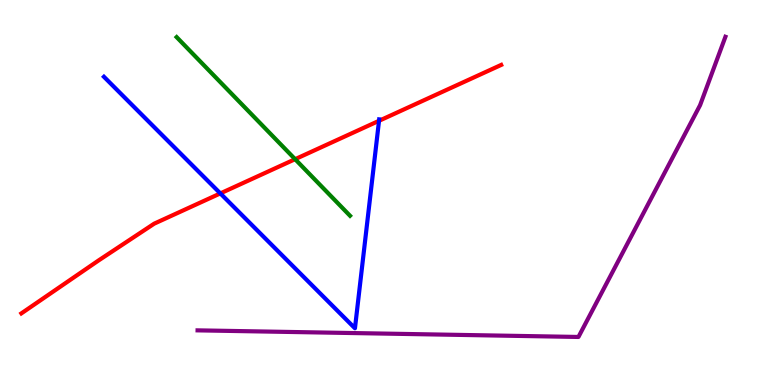[{'lines': ['blue', 'red'], 'intersections': [{'x': 2.84, 'y': 4.98}, {'x': 4.89, 'y': 6.86}]}, {'lines': ['green', 'red'], 'intersections': [{'x': 3.81, 'y': 5.87}]}, {'lines': ['purple', 'red'], 'intersections': []}, {'lines': ['blue', 'green'], 'intersections': []}, {'lines': ['blue', 'purple'], 'intersections': []}, {'lines': ['green', 'purple'], 'intersections': []}]